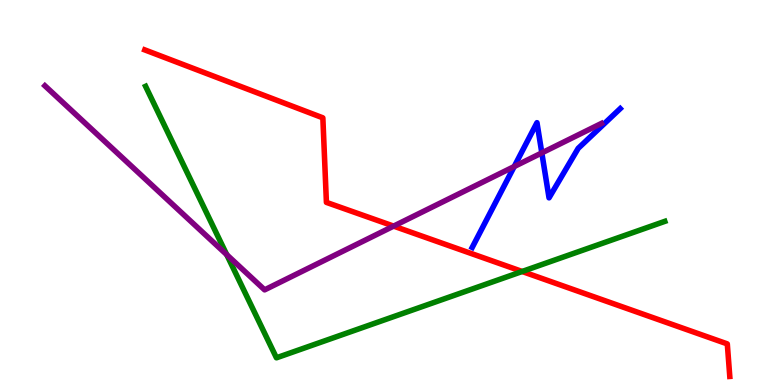[{'lines': ['blue', 'red'], 'intersections': []}, {'lines': ['green', 'red'], 'intersections': [{'x': 6.74, 'y': 2.95}]}, {'lines': ['purple', 'red'], 'intersections': [{'x': 5.08, 'y': 4.13}]}, {'lines': ['blue', 'green'], 'intersections': []}, {'lines': ['blue', 'purple'], 'intersections': [{'x': 6.64, 'y': 5.67}, {'x': 6.99, 'y': 6.03}]}, {'lines': ['green', 'purple'], 'intersections': [{'x': 2.93, 'y': 3.39}]}]